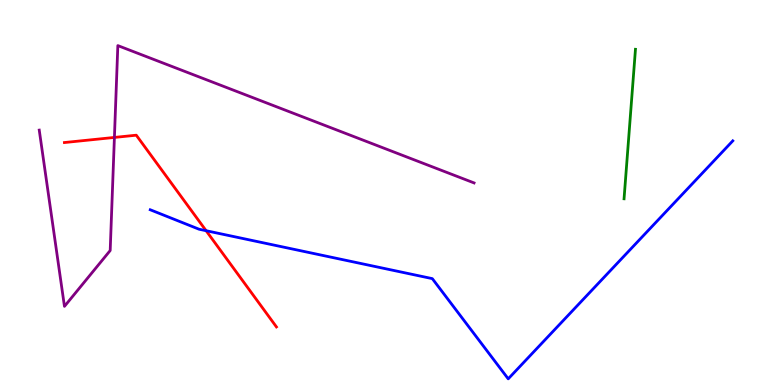[{'lines': ['blue', 'red'], 'intersections': [{'x': 2.66, 'y': 4.01}]}, {'lines': ['green', 'red'], 'intersections': []}, {'lines': ['purple', 'red'], 'intersections': [{'x': 1.48, 'y': 6.43}]}, {'lines': ['blue', 'green'], 'intersections': []}, {'lines': ['blue', 'purple'], 'intersections': []}, {'lines': ['green', 'purple'], 'intersections': []}]